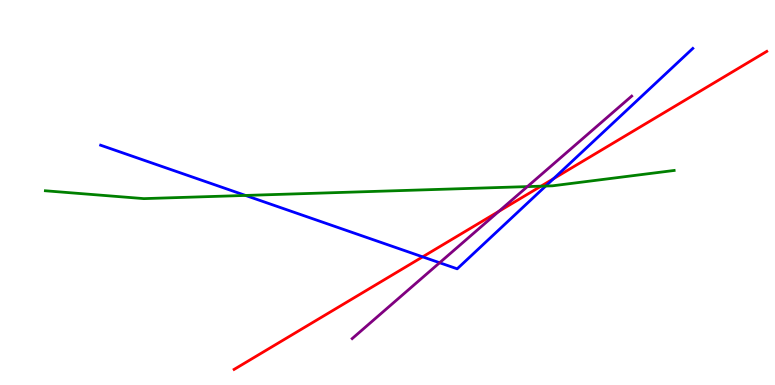[{'lines': ['blue', 'red'], 'intersections': [{'x': 5.45, 'y': 3.33}, {'x': 7.14, 'y': 5.36}]}, {'lines': ['green', 'red'], 'intersections': [{'x': 6.98, 'y': 5.16}]}, {'lines': ['purple', 'red'], 'intersections': [{'x': 6.44, 'y': 4.51}]}, {'lines': ['blue', 'green'], 'intersections': [{'x': 3.17, 'y': 4.92}, {'x': 7.04, 'y': 5.17}]}, {'lines': ['blue', 'purple'], 'intersections': [{'x': 5.67, 'y': 3.18}]}, {'lines': ['green', 'purple'], 'intersections': [{'x': 6.81, 'y': 5.15}]}]